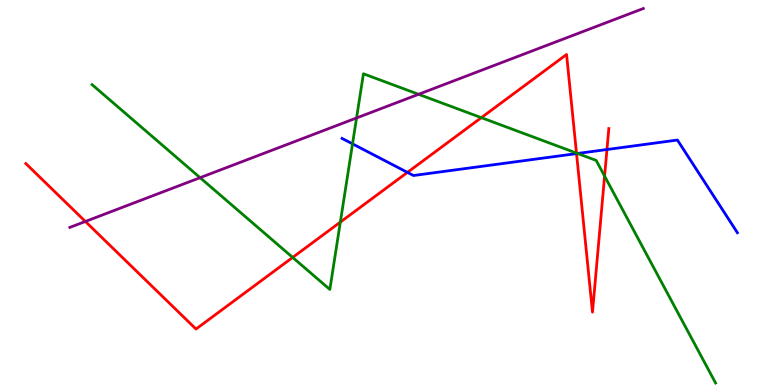[{'lines': ['blue', 'red'], 'intersections': [{'x': 5.26, 'y': 5.52}, {'x': 7.44, 'y': 6.01}, {'x': 7.83, 'y': 6.12}]}, {'lines': ['green', 'red'], 'intersections': [{'x': 3.78, 'y': 3.31}, {'x': 4.39, 'y': 4.23}, {'x': 6.21, 'y': 6.94}, {'x': 7.44, 'y': 6.02}, {'x': 7.8, 'y': 5.43}]}, {'lines': ['purple', 'red'], 'intersections': [{'x': 1.1, 'y': 4.25}]}, {'lines': ['blue', 'green'], 'intersections': [{'x': 4.55, 'y': 6.26}, {'x': 7.45, 'y': 6.01}]}, {'lines': ['blue', 'purple'], 'intersections': []}, {'lines': ['green', 'purple'], 'intersections': [{'x': 2.58, 'y': 5.38}, {'x': 4.6, 'y': 6.94}, {'x': 5.4, 'y': 7.55}]}]